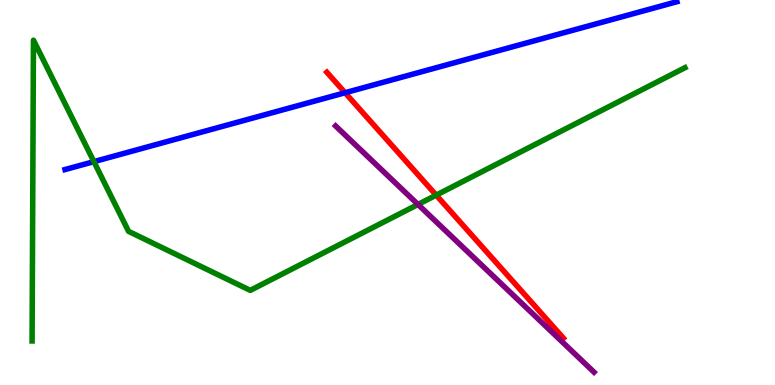[{'lines': ['blue', 'red'], 'intersections': [{'x': 4.45, 'y': 7.59}]}, {'lines': ['green', 'red'], 'intersections': [{'x': 5.63, 'y': 4.93}]}, {'lines': ['purple', 'red'], 'intersections': []}, {'lines': ['blue', 'green'], 'intersections': [{'x': 1.21, 'y': 5.8}]}, {'lines': ['blue', 'purple'], 'intersections': []}, {'lines': ['green', 'purple'], 'intersections': [{'x': 5.39, 'y': 4.69}]}]